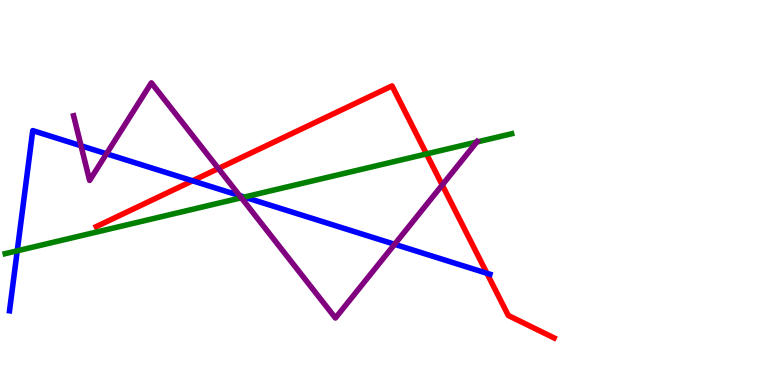[{'lines': ['blue', 'red'], 'intersections': [{'x': 2.48, 'y': 5.3}, {'x': 6.28, 'y': 2.9}]}, {'lines': ['green', 'red'], 'intersections': [{'x': 5.5, 'y': 6.0}]}, {'lines': ['purple', 'red'], 'intersections': [{'x': 2.82, 'y': 5.62}, {'x': 5.71, 'y': 5.19}]}, {'lines': ['blue', 'green'], 'intersections': [{'x': 0.223, 'y': 3.49}, {'x': 3.15, 'y': 4.88}]}, {'lines': ['blue', 'purple'], 'intersections': [{'x': 1.05, 'y': 6.21}, {'x': 1.37, 'y': 6.01}, {'x': 3.09, 'y': 4.92}, {'x': 5.09, 'y': 3.66}]}, {'lines': ['green', 'purple'], 'intersections': [{'x': 3.11, 'y': 4.86}, {'x': 6.15, 'y': 6.31}]}]